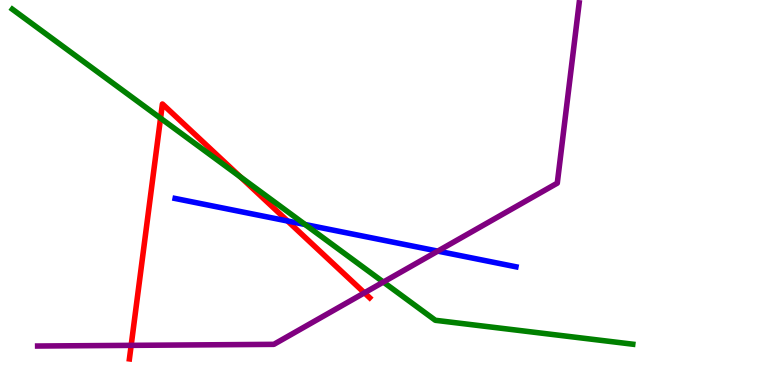[{'lines': ['blue', 'red'], 'intersections': [{'x': 3.71, 'y': 4.26}]}, {'lines': ['green', 'red'], 'intersections': [{'x': 2.07, 'y': 6.93}, {'x': 3.1, 'y': 5.4}]}, {'lines': ['purple', 'red'], 'intersections': [{'x': 1.69, 'y': 1.03}, {'x': 4.7, 'y': 2.39}]}, {'lines': ['blue', 'green'], 'intersections': [{'x': 3.94, 'y': 4.17}]}, {'lines': ['blue', 'purple'], 'intersections': [{'x': 5.65, 'y': 3.48}]}, {'lines': ['green', 'purple'], 'intersections': [{'x': 4.95, 'y': 2.67}]}]